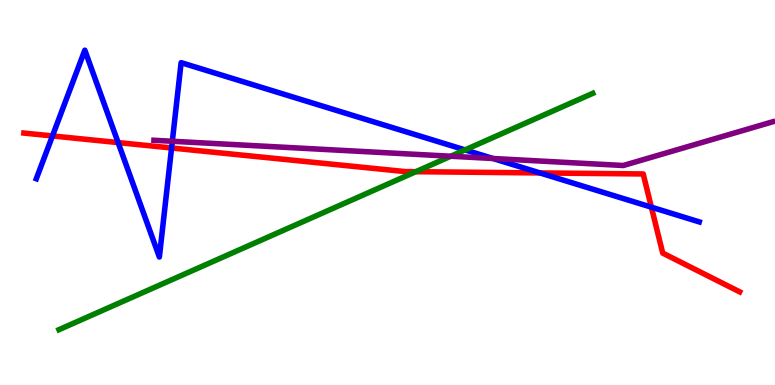[{'lines': ['blue', 'red'], 'intersections': [{'x': 0.677, 'y': 6.47}, {'x': 1.52, 'y': 6.3}, {'x': 2.21, 'y': 6.16}, {'x': 6.97, 'y': 5.51}, {'x': 8.4, 'y': 4.62}]}, {'lines': ['green', 'red'], 'intersections': [{'x': 5.37, 'y': 5.54}]}, {'lines': ['purple', 'red'], 'intersections': []}, {'lines': ['blue', 'green'], 'intersections': [{'x': 6.0, 'y': 6.11}]}, {'lines': ['blue', 'purple'], 'intersections': [{'x': 2.22, 'y': 6.33}, {'x': 6.36, 'y': 5.88}]}, {'lines': ['green', 'purple'], 'intersections': [{'x': 5.82, 'y': 5.94}]}]